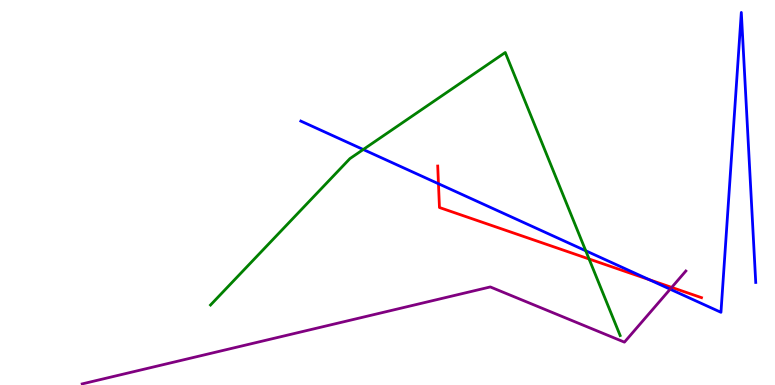[{'lines': ['blue', 'red'], 'intersections': [{'x': 5.66, 'y': 5.23}, {'x': 8.38, 'y': 2.74}]}, {'lines': ['green', 'red'], 'intersections': [{'x': 7.6, 'y': 3.27}]}, {'lines': ['purple', 'red'], 'intersections': [{'x': 8.67, 'y': 2.53}]}, {'lines': ['blue', 'green'], 'intersections': [{'x': 4.69, 'y': 6.12}, {'x': 7.56, 'y': 3.49}]}, {'lines': ['blue', 'purple'], 'intersections': [{'x': 8.65, 'y': 2.49}]}, {'lines': ['green', 'purple'], 'intersections': []}]